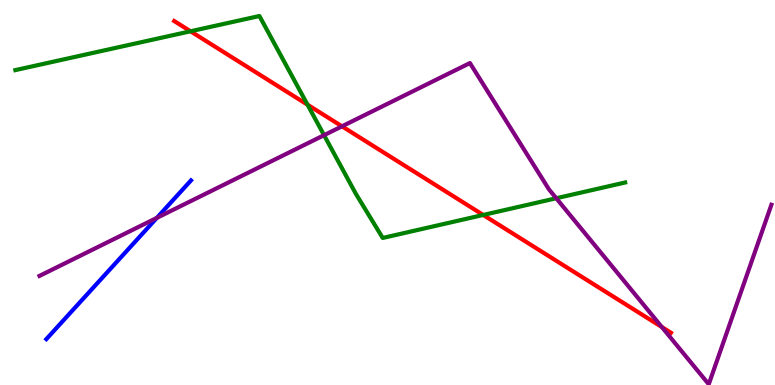[{'lines': ['blue', 'red'], 'intersections': []}, {'lines': ['green', 'red'], 'intersections': [{'x': 2.46, 'y': 9.19}, {'x': 3.97, 'y': 7.28}, {'x': 6.24, 'y': 4.42}]}, {'lines': ['purple', 'red'], 'intersections': [{'x': 4.41, 'y': 6.72}, {'x': 8.54, 'y': 1.51}]}, {'lines': ['blue', 'green'], 'intersections': []}, {'lines': ['blue', 'purple'], 'intersections': [{'x': 2.02, 'y': 4.34}]}, {'lines': ['green', 'purple'], 'intersections': [{'x': 4.18, 'y': 6.49}, {'x': 7.18, 'y': 4.85}]}]